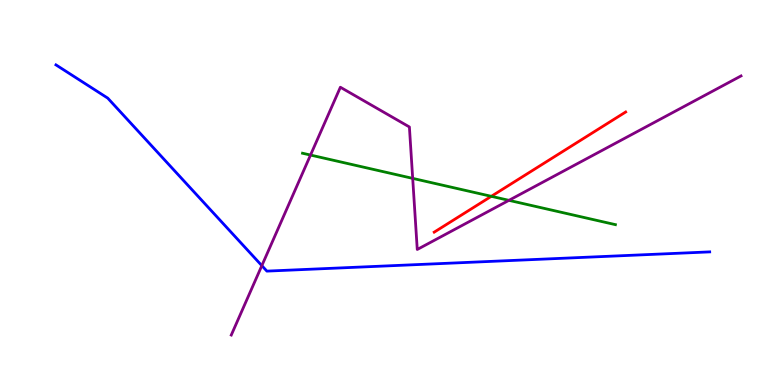[{'lines': ['blue', 'red'], 'intersections': []}, {'lines': ['green', 'red'], 'intersections': [{'x': 6.34, 'y': 4.9}]}, {'lines': ['purple', 'red'], 'intersections': []}, {'lines': ['blue', 'green'], 'intersections': []}, {'lines': ['blue', 'purple'], 'intersections': [{'x': 3.38, 'y': 3.1}]}, {'lines': ['green', 'purple'], 'intersections': [{'x': 4.01, 'y': 5.97}, {'x': 5.33, 'y': 5.37}, {'x': 6.57, 'y': 4.8}]}]